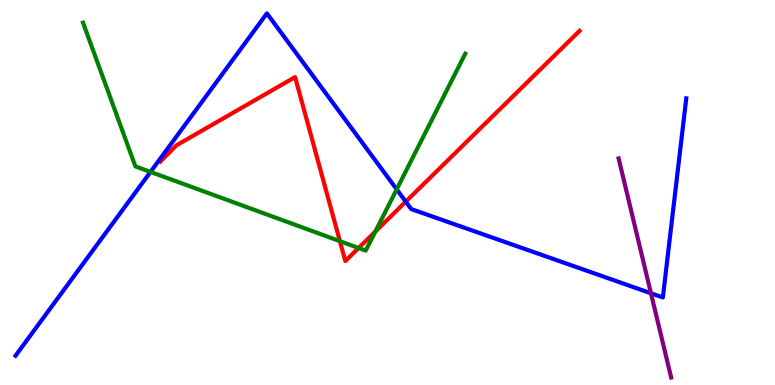[{'lines': ['blue', 'red'], 'intersections': [{'x': 5.24, 'y': 4.76}]}, {'lines': ['green', 'red'], 'intersections': [{'x': 4.39, 'y': 3.74}, {'x': 4.63, 'y': 3.56}, {'x': 4.84, 'y': 3.99}]}, {'lines': ['purple', 'red'], 'intersections': []}, {'lines': ['blue', 'green'], 'intersections': [{'x': 1.94, 'y': 5.53}, {'x': 5.12, 'y': 5.08}]}, {'lines': ['blue', 'purple'], 'intersections': [{'x': 8.4, 'y': 2.38}]}, {'lines': ['green', 'purple'], 'intersections': []}]